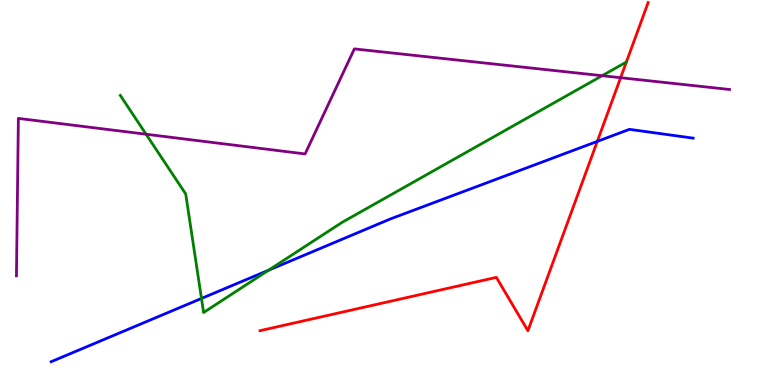[{'lines': ['blue', 'red'], 'intersections': [{'x': 7.71, 'y': 6.33}]}, {'lines': ['green', 'red'], 'intersections': []}, {'lines': ['purple', 'red'], 'intersections': [{'x': 8.01, 'y': 7.98}]}, {'lines': ['blue', 'green'], 'intersections': [{'x': 2.6, 'y': 2.25}, {'x': 3.47, 'y': 2.98}]}, {'lines': ['blue', 'purple'], 'intersections': []}, {'lines': ['green', 'purple'], 'intersections': [{'x': 1.88, 'y': 6.51}, {'x': 7.77, 'y': 8.03}]}]